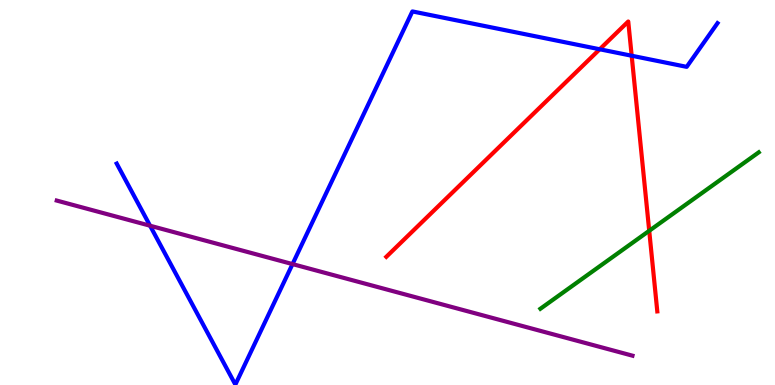[{'lines': ['blue', 'red'], 'intersections': [{'x': 7.74, 'y': 8.72}, {'x': 8.15, 'y': 8.55}]}, {'lines': ['green', 'red'], 'intersections': [{'x': 8.38, 'y': 4.01}]}, {'lines': ['purple', 'red'], 'intersections': []}, {'lines': ['blue', 'green'], 'intersections': []}, {'lines': ['blue', 'purple'], 'intersections': [{'x': 1.94, 'y': 4.14}, {'x': 3.77, 'y': 3.14}]}, {'lines': ['green', 'purple'], 'intersections': []}]